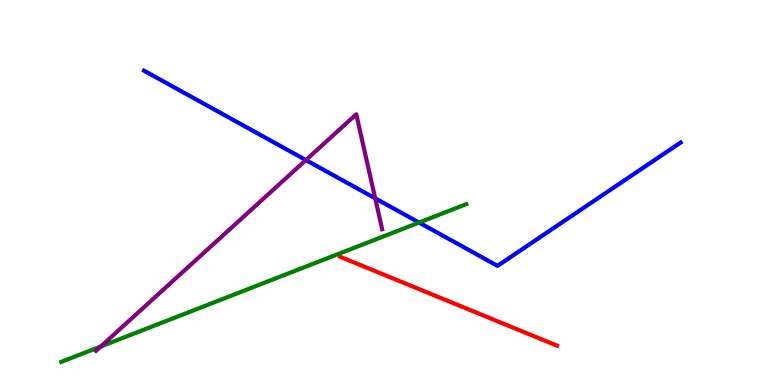[{'lines': ['blue', 'red'], 'intersections': []}, {'lines': ['green', 'red'], 'intersections': []}, {'lines': ['purple', 'red'], 'intersections': []}, {'lines': ['blue', 'green'], 'intersections': [{'x': 5.41, 'y': 4.22}]}, {'lines': ['blue', 'purple'], 'intersections': [{'x': 3.95, 'y': 5.84}, {'x': 4.84, 'y': 4.85}]}, {'lines': ['green', 'purple'], 'intersections': [{'x': 1.3, 'y': 1.0}]}]